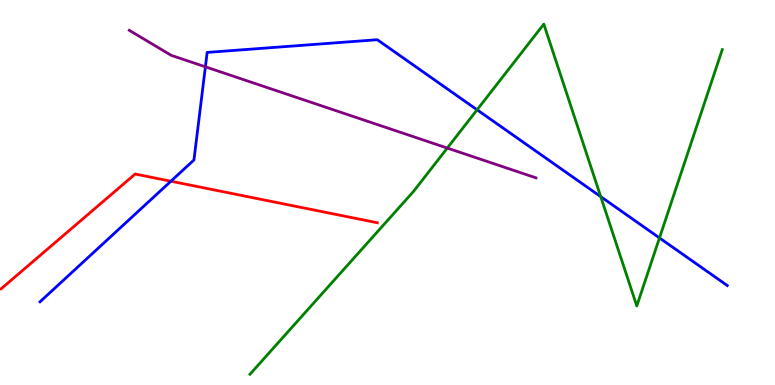[{'lines': ['blue', 'red'], 'intersections': [{'x': 2.21, 'y': 5.29}]}, {'lines': ['green', 'red'], 'intersections': []}, {'lines': ['purple', 'red'], 'intersections': []}, {'lines': ['blue', 'green'], 'intersections': [{'x': 6.16, 'y': 7.15}, {'x': 7.75, 'y': 4.89}, {'x': 8.51, 'y': 3.82}]}, {'lines': ['blue', 'purple'], 'intersections': [{'x': 2.65, 'y': 8.26}]}, {'lines': ['green', 'purple'], 'intersections': [{'x': 5.77, 'y': 6.15}]}]